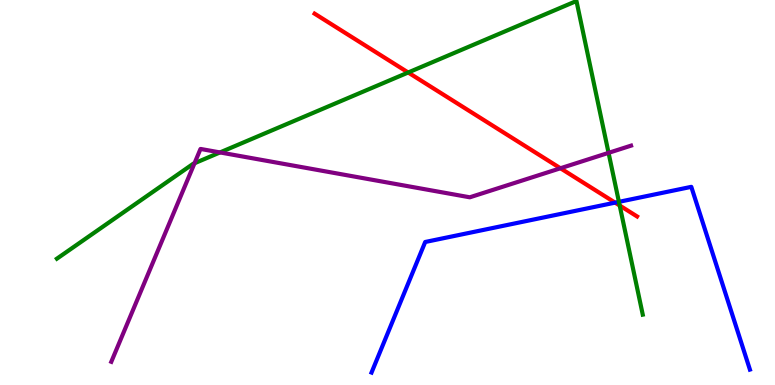[{'lines': ['blue', 'red'], 'intersections': [{'x': 7.94, 'y': 4.74}]}, {'lines': ['green', 'red'], 'intersections': [{'x': 5.27, 'y': 8.12}, {'x': 8.0, 'y': 4.66}]}, {'lines': ['purple', 'red'], 'intersections': [{'x': 7.23, 'y': 5.63}]}, {'lines': ['blue', 'green'], 'intersections': [{'x': 7.99, 'y': 4.76}]}, {'lines': ['blue', 'purple'], 'intersections': []}, {'lines': ['green', 'purple'], 'intersections': [{'x': 2.51, 'y': 5.76}, {'x': 2.84, 'y': 6.04}, {'x': 7.85, 'y': 6.03}]}]